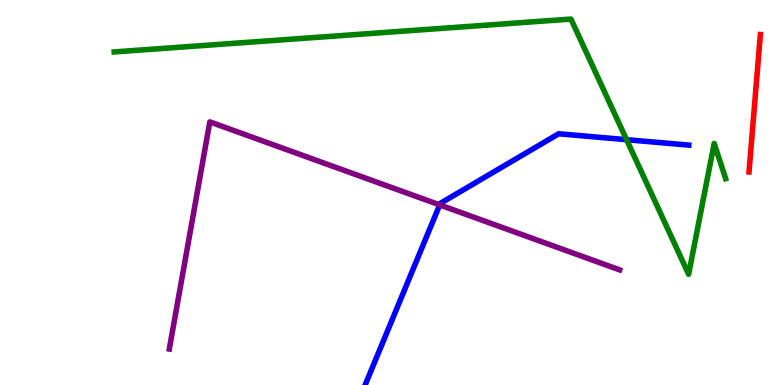[{'lines': ['blue', 'red'], 'intersections': []}, {'lines': ['green', 'red'], 'intersections': []}, {'lines': ['purple', 'red'], 'intersections': []}, {'lines': ['blue', 'green'], 'intersections': [{'x': 8.09, 'y': 6.37}]}, {'lines': ['blue', 'purple'], 'intersections': [{'x': 5.67, 'y': 4.68}]}, {'lines': ['green', 'purple'], 'intersections': []}]